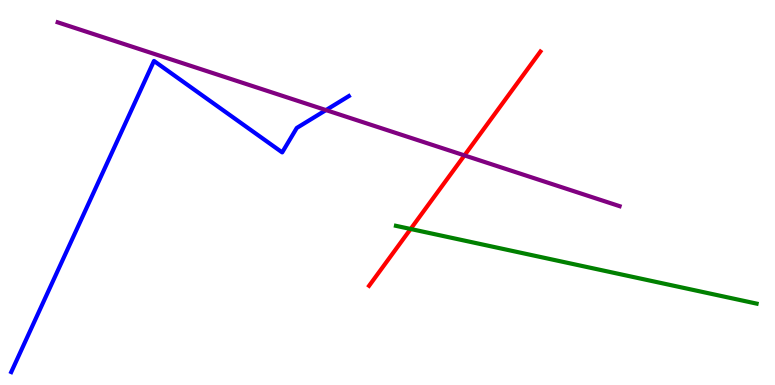[{'lines': ['blue', 'red'], 'intersections': []}, {'lines': ['green', 'red'], 'intersections': [{'x': 5.3, 'y': 4.05}]}, {'lines': ['purple', 'red'], 'intersections': [{'x': 5.99, 'y': 5.96}]}, {'lines': ['blue', 'green'], 'intersections': []}, {'lines': ['blue', 'purple'], 'intersections': [{'x': 4.21, 'y': 7.14}]}, {'lines': ['green', 'purple'], 'intersections': []}]